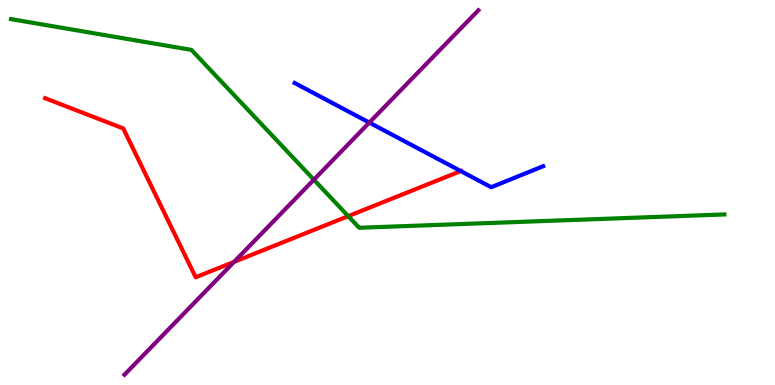[{'lines': ['blue', 'red'], 'intersections': [{'x': 5.95, 'y': 5.56}]}, {'lines': ['green', 'red'], 'intersections': [{'x': 4.49, 'y': 4.39}]}, {'lines': ['purple', 'red'], 'intersections': [{'x': 3.02, 'y': 3.2}]}, {'lines': ['blue', 'green'], 'intersections': []}, {'lines': ['blue', 'purple'], 'intersections': [{'x': 4.77, 'y': 6.82}]}, {'lines': ['green', 'purple'], 'intersections': [{'x': 4.05, 'y': 5.33}]}]